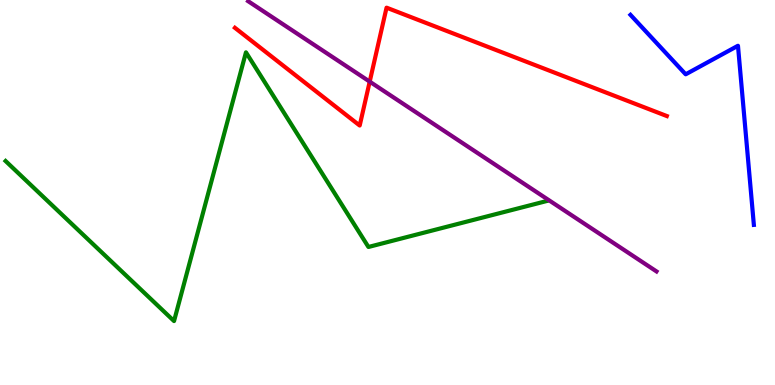[{'lines': ['blue', 'red'], 'intersections': []}, {'lines': ['green', 'red'], 'intersections': []}, {'lines': ['purple', 'red'], 'intersections': [{'x': 4.77, 'y': 7.88}]}, {'lines': ['blue', 'green'], 'intersections': []}, {'lines': ['blue', 'purple'], 'intersections': []}, {'lines': ['green', 'purple'], 'intersections': []}]